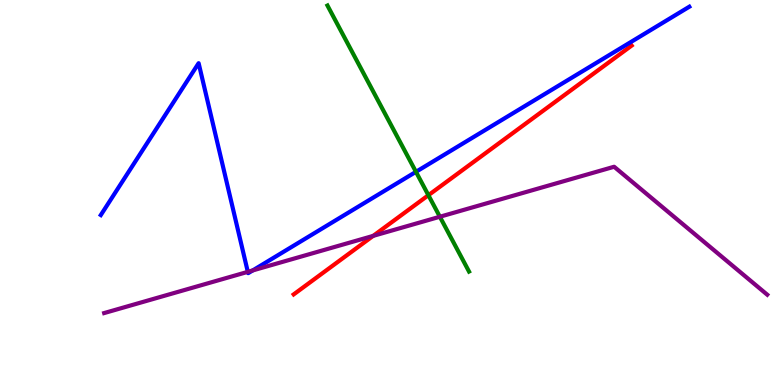[{'lines': ['blue', 'red'], 'intersections': []}, {'lines': ['green', 'red'], 'intersections': [{'x': 5.53, 'y': 4.93}]}, {'lines': ['purple', 'red'], 'intersections': [{'x': 4.81, 'y': 3.87}]}, {'lines': ['blue', 'green'], 'intersections': [{'x': 5.37, 'y': 5.54}]}, {'lines': ['blue', 'purple'], 'intersections': [{'x': 3.2, 'y': 2.94}, {'x': 3.26, 'y': 2.97}]}, {'lines': ['green', 'purple'], 'intersections': [{'x': 5.68, 'y': 4.37}]}]